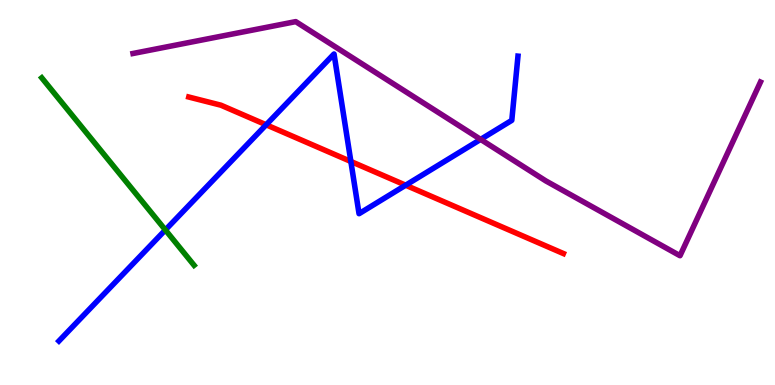[{'lines': ['blue', 'red'], 'intersections': [{'x': 3.43, 'y': 6.76}, {'x': 4.53, 'y': 5.81}, {'x': 5.23, 'y': 5.19}]}, {'lines': ['green', 'red'], 'intersections': []}, {'lines': ['purple', 'red'], 'intersections': []}, {'lines': ['blue', 'green'], 'intersections': [{'x': 2.13, 'y': 4.03}]}, {'lines': ['blue', 'purple'], 'intersections': [{'x': 6.2, 'y': 6.38}]}, {'lines': ['green', 'purple'], 'intersections': []}]